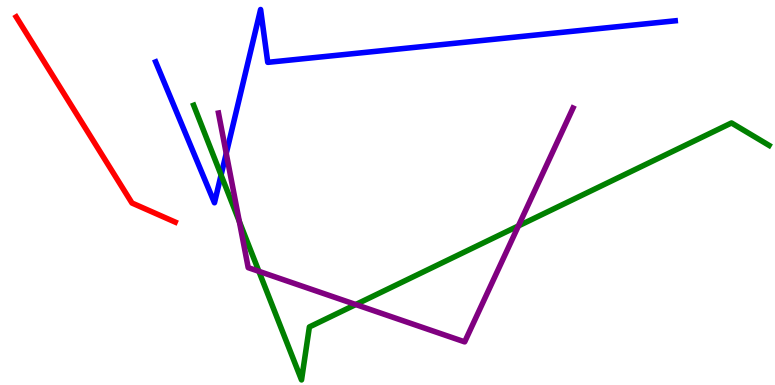[{'lines': ['blue', 'red'], 'intersections': []}, {'lines': ['green', 'red'], 'intersections': []}, {'lines': ['purple', 'red'], 'intersections': []}, {'lines': ['blue', 'green'], 'intersections': [{'x': 2.85, 'y': 5.45}]}, {'lines': ['blue', 'purple'], 'intersections': [{'x': 2.92, 'y': 6.01}]}, {'lines': ['green', 'purple'], 'intersections': [{'x': 3.09, 'y': 4.25}, {'x': 3.34, 'y': 2.95}, {'x': 4.59, 'y': 2.09}, {'x': 6.69, 'y': 4.13}]}]